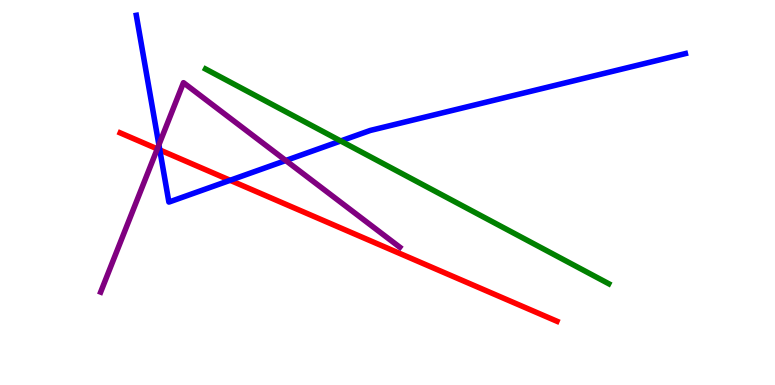[{'lines': ['blue', 'red'], 'intersections': [{'x': 2.06, 'y': 6.1}, {'x': 2.97, 'y': 5.32}]}, {'lines': ['green', 'red'], 'intersections': []}, {'lines': ['purple', 'red'], 'intersections': [{'x': 2.03, 'y': 6.13}]}, {'lines': ['blue', 'green'], 'intersections': [{'x': 4.4, 'y': 6.34}]}, {'lines': ['blue', 'purple'], 'intersections': [{'x': 2.05, 'y': 6.24}, {'x': 3.69, 'y': 5.83}]}, {'lines': ['green', 'purple'], 'intersections': []}]